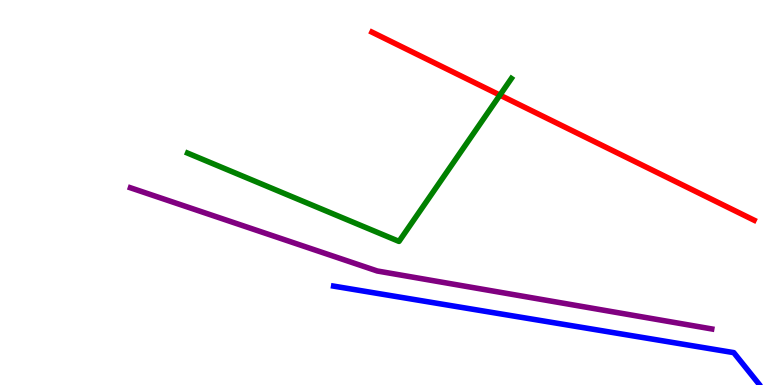[{'lines': ['blue', 'red'], 'intersections': []}, {'lines': ['green', 'red'], 'intersections': [{'x': 6.45, 'y': 7.53}]}, {'lines': ['purple', 'red'], 'intersections': []}, {'lines': ['blue', 'green'], 'intersections': []}, {'lines': ['blue', 'purple'], 'intersections': []}, {'lines': ['green', 'purple'], 'intersections': []}]